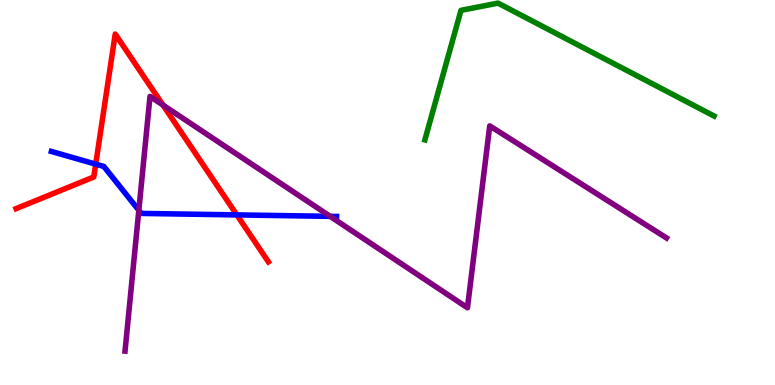[{'lines': ['blue', 'red'], 'intersections': [{'x': 1.24, 'y': 5.74}, {'x': 3.06, 'y': 4.42}]}, {'lines': ['green', 'red'], 'intersections': []}, {'lines': ['purple', 'red'], 'intersections': [{'x': 2.1, 'y': 7.27}]}, {'lines': ['blue', 'green'], 'intersections': []}, {'lines': ['blue', 'purple'], 'intersections': [{'x': 1.79, 'y': 4.54}, {'x': 4.26, 'y': 4.38}]}, {'lines': ['green', 'purple'], 'intersections': []}]